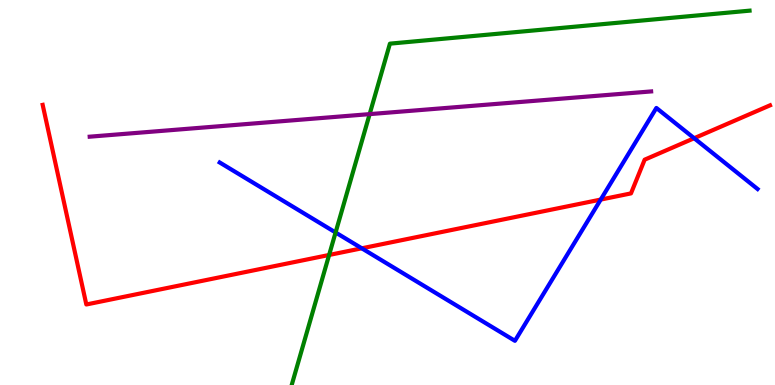[{'lines': ['blue', 'red'], 'intersections': [{'x': 4.67, 'y': 3.55}, {'x': 7.75, 'y': 4.82}, {'x': 8.96, 'y': 6.41}]}, {'lines': ['green', 'red'], 'intersections': [{'x': 4.25, 'y': 3.38}]}, {'lines': ['purple', 'red'], 'intersections': []}, {'lines': ['blue', 'green'], 'intersections': [{'x': 4.33, 'y': 3.96}]}, {'lines': ['blue', 'purple'], 'intersections': []}, {'lines': ['green', 'purple'], 'intersections': [{'x': 4.77, 'y': 7.04}]}]